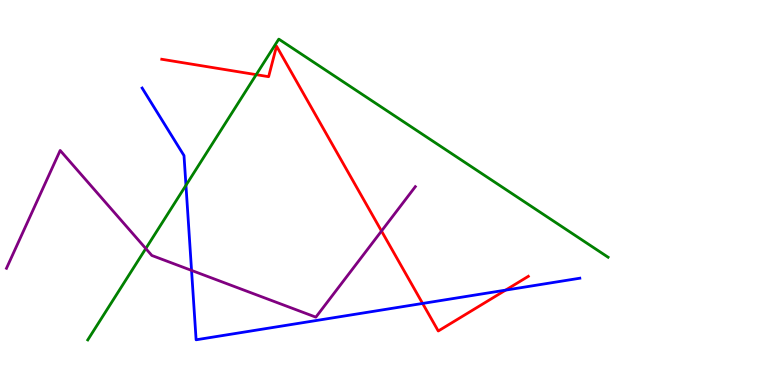[{'lines': ['blue', 'red'], 'intersections': [{'x': 5.45, 'y': 2.12}, {'x': 6.52, 'y': 2.46}]}, {'lines': ['green', 'red'], 'intersections': [{'x': 3.31, 'y': 8.06}]}, {'lines': ['purple', 'red'], 'intersections': [{'x': 4.92, 'y': 4.0}]}, {'lines': ['blue', 'green'], 'intersections': [{'x': 2.4, 'y': 5.19}]}, {'lines': ['blue', 'purple'], 'intersections': [{'x': 2.47, 'y': 2.98}]}, {'lines': ['green', 'purple'], 'intersections': [{'x': 1.88, 'y': 3.54}]}]